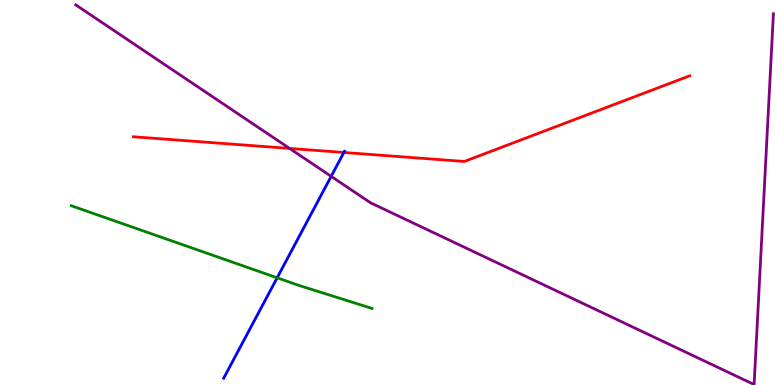[{'lines': ['blue', 'red'], 'intersections': [{'x': 4.44, 'y': 6.04}]}, {'lines': ['green', 'red'], 'intersections': []}, {'lines': ['purple', 'red'], 'intersections': [{'x': 3.74, 'y': 6.14}]}, {'lines': ['blue', 'green'], 'intersections': [{'x': 3.58, 'y': 2.78}]}, {'lines': ['blue', 'purple'], 'intersections': [{'x': 4.27, 'y': 5.42}]}, {'lines': ['green', 'purple'], 'intersections': []}]